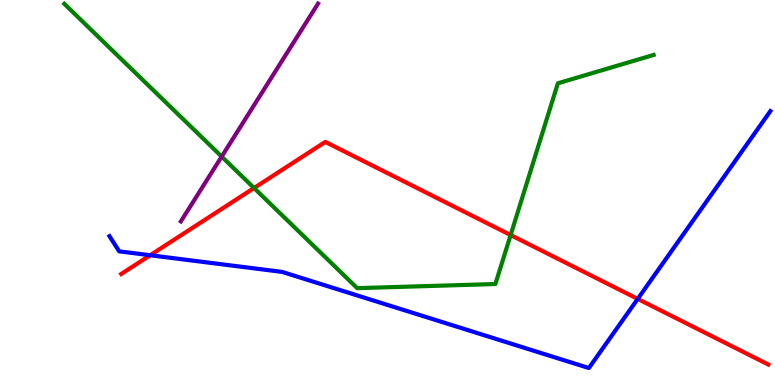[{'lines': ['blue', 'red'], 'intersections': [{'x': 1.94, 'y': 3.37}, {'x': 8.23, 'y': 2.24}]}, {'lines': ['green', 'red'], 'intersections': [{'x': 3.28, 'y': 5.12}, {'x': 6.59, 'y': 3.9}]}, {'lines': ['purple', 'red'], 'intersections': []}, {'lines': ['blue', 'green'], 'intersections': []}, {'lines': ['blue', 'purple'], 'intersections': []}, {'lines': ['green', 'purple'], 'intersections': [{'x': 2.86, 'y': 5.93}]}]